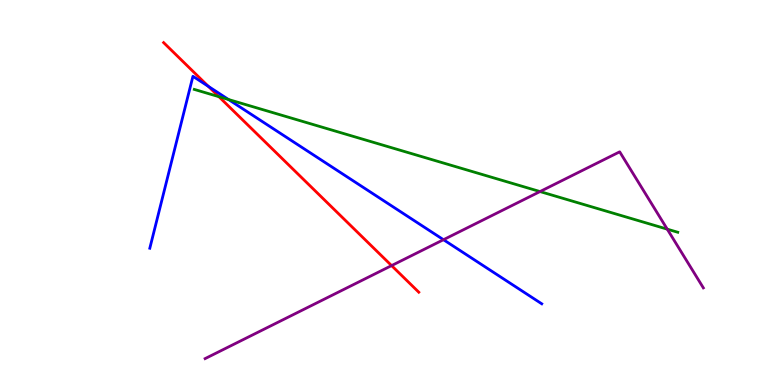[{'lines': ['blue', 'red'], 'intersections': [{'x': 2.69, 'y': 7.76}]}, {'lines': ['green', 'red'], 'intersections': [{'x': 2.82, 'y': 7.49}]}, {'lines': ['purple', 'red'], 'intersections': [{'x': 5.05, 'y': 3.1}]}, {'lines': ['blue', 'green'], 'intersections': [{'x': 2.95, 'y': 7.41}]}, {'lines': ['blue', 'purple'], 'intersections': [{'x': 5.72, 'y': 3.77}]}, {'lines': ['green', 'purple'], 'intersections': [{'x': 6.97, 'y': 5.02}, {'x': 8.61, 'y': 4.05}]}]